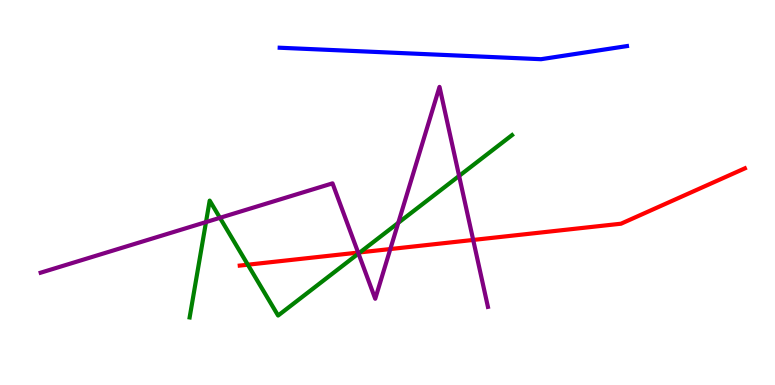[{'lines': ['blue', 'red'], 'intersections': []}, {'lines': ['green', 'red'], 'intersections': [{'x': 3.2, 'y': 3.12}, {'x': 4.64, 'y': 3.44}]}, {'lines': ['purple', 'red'], 'intersections': [{'x': 4.62, 'y': 3.44}, {'x': 5.04, 'y': 3.53}, {'x': 6.11, 'y': 3.77}]}, {'lines': ['blue', 'green'], 'intersections': []}, {'lines': ['blue', 'purple'], 'intersections': []}, {'lines': ['green', 'purple'], 'intersections': [{'x': 2.66, 'y': 4.23}, {'x': 2.84, 'y': 4.34}, {'x': 4.63, 'y': 3.41}, {'x': 5.14, 'y': 4.21}, {'x': 5.92, 'y': 5.43}]}]